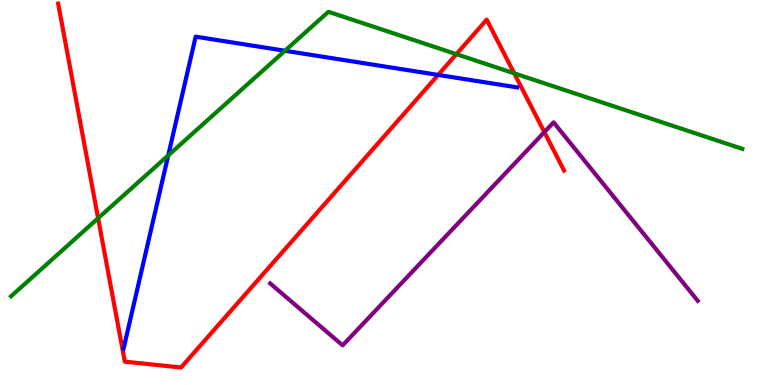[{'lines': ['blue', 'red'], 'intersections': [{'x': 5.65, 'y': 8.05}]}, {'lines': ['green', 'red'], 'intersections': [{'x': 1.27, 'y': 4.33}, {'x': 5.89, 'y': 8.59}, {'x': 6.63, 'y': 8.1}]}, {'lines': ['purple', 'red'], 'intersections': [{'x': 7.02, 'y': 6.57}]}, {'lines': ['blue', 'green'], 'intersections': [{'x': 2.17, 'y': 5.96}, {'x': 3.68, 'y': 8.68}]}, {'lines': ['blue', 'purple'], 'intersections': []}, {'lines': ['green', 'purple'], 'intersections': []}]